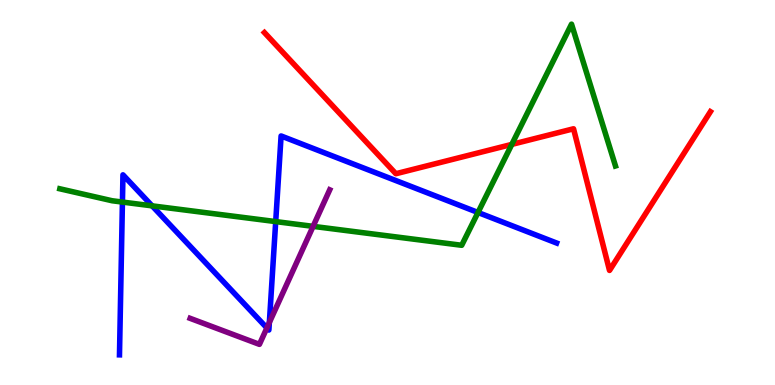[{'lines': ['blue', 'red'], 'intersections': []}, {'lines': ['green', 'red'], 'intersections': [{'x': 6.6, 'y': 6.25}]}, {'lines': ['purple', 'red'], 'intersections': []}, {'lines': ['blue', 'green'], 'intersections': [{'x': 1.58, 'y': 4.75}, {'x': 1.96, 'y': 4.65}, {'x': 3.56, 'y': 4.24}, {'x': 6.17, 'y': 4.48}]}, {'lines': ['blue', 'purple'], 'intersections': [{'x': 3.44, 'y': 1.48}, {'x': 3.48, 'y': 1.62}]}, {'lines': ['green', 'purple'], 'intersections': [{'x': 4.04, 'y': 4.12}]}]